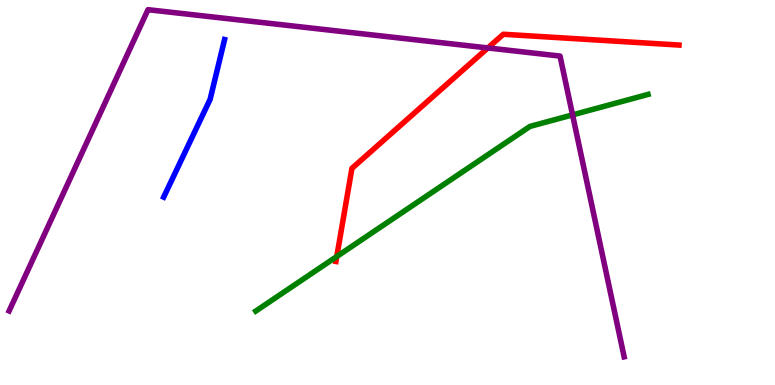[{'lines': ['blue', 'red'], 'intersections': []}, {'lines': ['green', 'red'], 'intersections': [{'x': 4.35, 'y': 3.34}]}, {'lines': ['purple', 'red'], 'intersections': [{'x': 6.29, 'y': 8.75}]}, {'lines': ['blue', 'green'], 'intersections': []}, {'lines': ['blue', 'purple'], 'intersections': []}, {'lines': ['green', 'purple'], 'intersections': [{'x': 7.39, 'y': 7.02}]}]